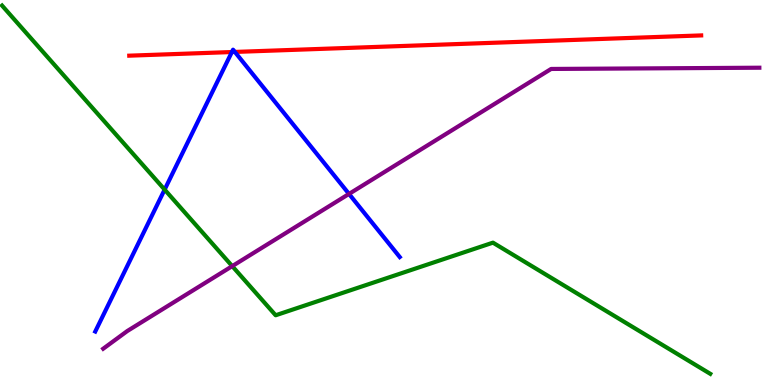[{'lines': ['blue', 'red'], 'intersections': [{'x': 2.99, 'y': 8.65}, {'x': 3.03, 'y': 8.65}]}, {'lines': ['green', 'red'], 'intersections': []}, {'lines': ['purple', 'red'], 'intersections': []}, {'lines': ['blue', 'green'], 'intersections': [{'x': 2.12, 'y': 5.08}]}, {'lines': ['blue', 'purple'], 'intersections': [{'x': 4.5, 'y': 4.96}]}, {'lines': ['green', 'purple'], 'intersections': [{'x': 3.0, 'y': 3.09}]}]